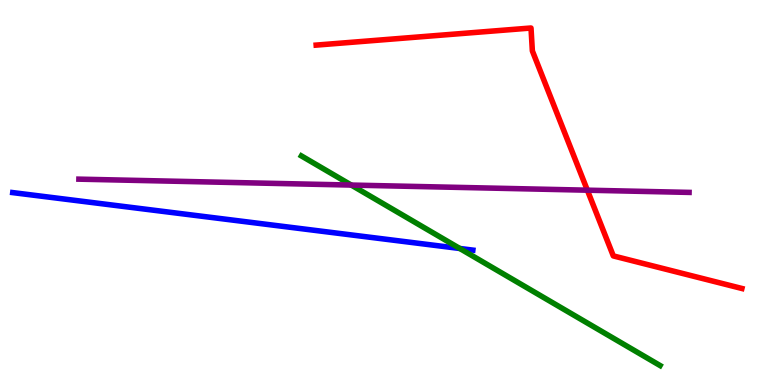[{'lines': ['blue', 'red'], 'intersections': []}, {'lines': ['green', 'red'], 'intersections': []}, {'lines': ['purple', 'red'], 'intersections': [{'x': 7.58, 'y': 5.06}]}, {'lines': ['blue', 'green'], 'intersections': [{'x': 5.93, 'y': 3.55}]}, {'lines': ['blue', 'purple'], 'intersections': []}, {'lines': ['green', 'purple'], 'intersections': [{'x': 4.53, 'y': 5.19}]}]